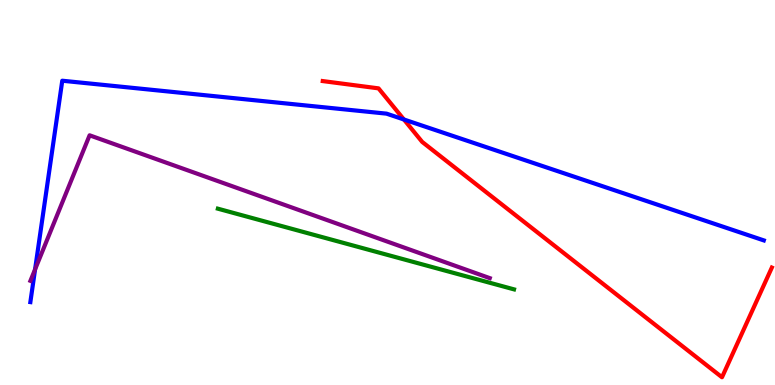[{'lines': ['blue', 'red'], 'intersections': [{'x': 5.21, 'y': 6.9}]}, {'lines': ['green', 'red'], 'intersections': []}, {'lines': ['purple', 'red'], 'intersections': []}, {'lines': ['blue', 'green'], 'intersections': []}, {'lines': ['blue', 'purple'], 'intersections': [{'x': 0.453, 'y': 3.0}]}, {'lines': ['green', 'purple'], 'intersections': []}]